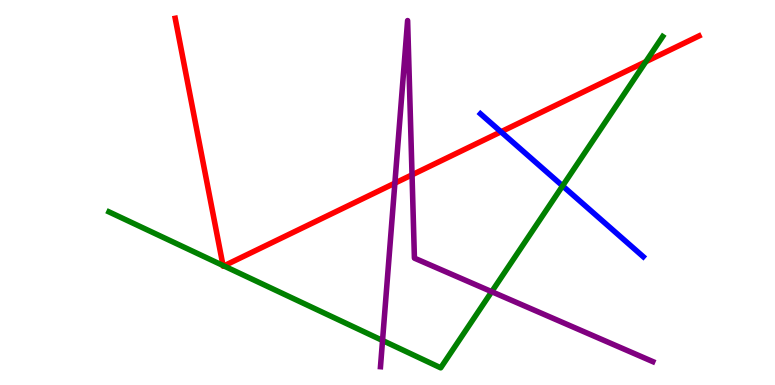[{'lines': ['blue', 'red'], 'intersections': [{'x': 6.46, 'y': 6.58}]}, {'lines': ['green', 'red'], 'intersections': [{'x': 2.88, 'y': 3.1}, {'x': 2.89, 'y': 3.09}, {'x': 8.33, 'y': 8.4}]}, {'lines': ['purple', 'red'], 'intersections': [{'x': 5.1, 'y': 5.24}, {'x': 5.32, 'y': 5.46}]}, {'lines': ['blue', 'green'], 'intersections': [{'x': 7.26, 'y': 5.17}]}, {'lines': ['blue', 'purple'], 'intersections': []}, {'lines': ['green', 'purple'], 'intersections': [{'x': 4.94, 'y': 1.16}, {'x': 6.34, 'y': 2.42}]}]